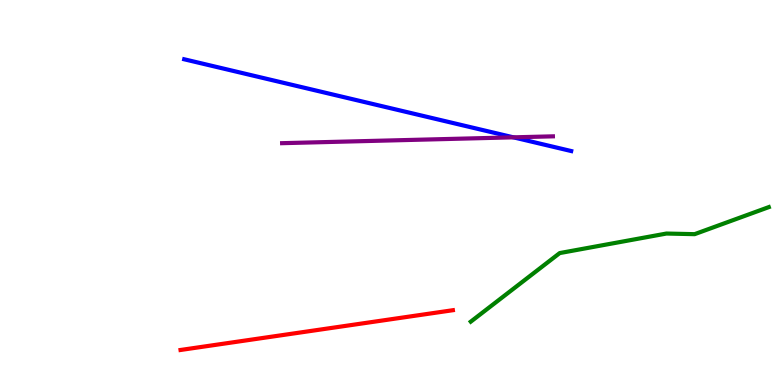[{'lines': ['blue', 'red'], 'intersections': []}, {'lines': ['green', 'red'], 'intersections': []}, {'lines': ['purple', 'red'], 'intersections': []}, {'lines': ['blue', 'green'], 'intersections': []}, {'lines': ['blue', 'purple'], 'intersections': [{'x': 6.62, 'y': 6.43}]}, {'lines': ['green', 'purple'], 'intersections': []}]